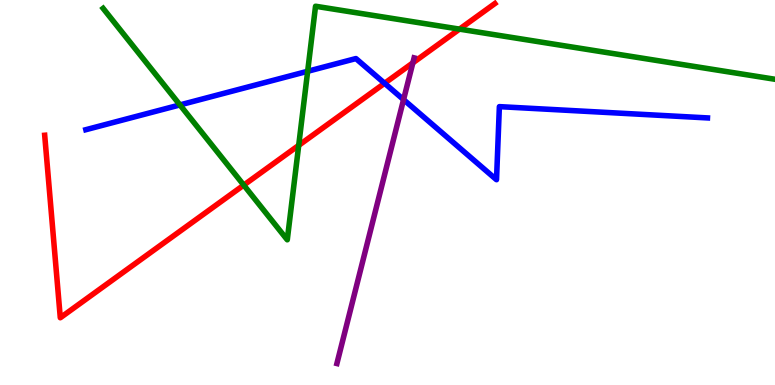[{'lines': ['blue', 'red'], 'intersections': [{'x': 4.96, 'y': 7.84}]}, {'lines': ['green', 'red'], 'intersections': [{'x': 3.15, 'y': 5.19}, {'x': 3.85, 'y': 6.22}, {'x': 5.93, 'y': 9.24}]}, {'lines': ['purple', 'red'], 'intersections': [{'x': 5.33, 'y': 8.37}]}, {'lines': ['blue', 'green'], 'intersections': [{'x': 2.32, 'y': 7.27}, {'x': 3.97, 'y': 8.15}]}, {'lines': ['blue', 'purple'], 'intersections': [{'x': 5.21, 'y': 7.41}]}, {'lines': ['green', 'purple'], 'intersections': []}]